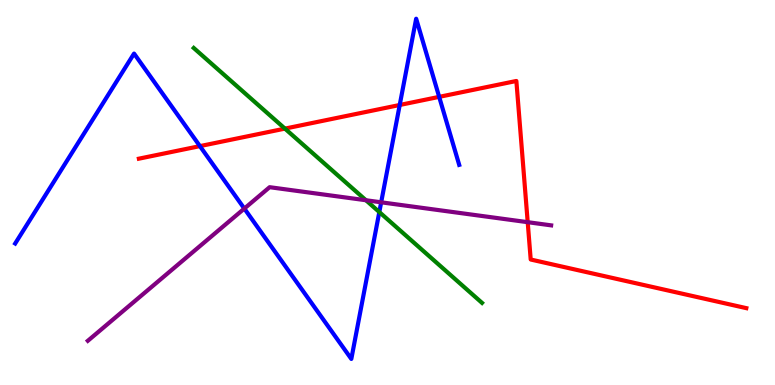[{'lines': ['blue', 'red'], 'intersections': [{'x': 2.58, 'y': 6.2}, {'x': 5.16, 'y': 7.27}, {'x': 5.67, 'y': 7.48}]}, {'lines': ['green', 'red'], 'intersections': [{'x': 3.68, 'y': 6.66}]}, {'lines': ['purple', 'red'], 'intersections': [{'x': 6.81, 'y': 4.23}]}, {'lines': ['blue', 'green'], 'intersections': [{'x': 4.89, 'y': 4.49}]}, {'lines': ['blue', 'purple'], 'intersections': [{'x': 3.15, 'y': 4.58}, {'x': 4.92, 'y': 4.75}]}, {'lines': ['green', 'purple'], 'intersections': [{'x': 4.72, 'y': 4.8}]}]